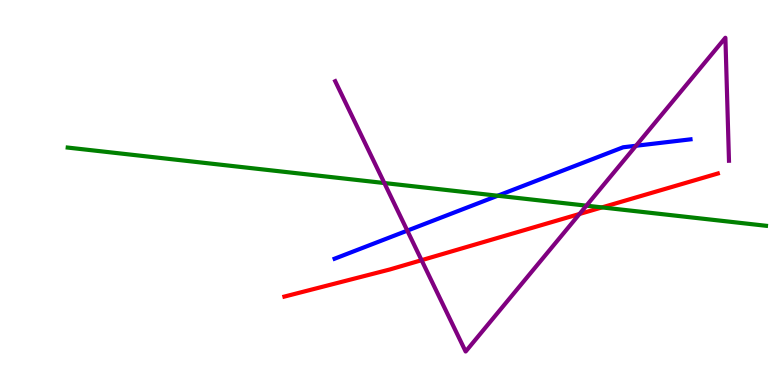[{'lines': ['blue', 'red'], 'intersections': []}, {'lines': ['green', 'red'], 'intersections': [{'x': 7.77, 'y': 4.61}]}, {'lines': ['purple', 'red'], 'intersections': [{'x': 5.44, 'y': 3.24}, {'x': 7.48, 'y': 4.44}]}, {'lines': ['blue', 'green'], 'intersections': [{'x': 6.42, 'y': 4.92}]}, {'lines': ['blue', 'purple'], 'intersections': [{'x': 5.26, 'y': 4.01}, {'x': 8.21, 'y': 6.21}]}, {'lines': ['green', 'purple'], 'intersections': [{'x': 4.96, 'y': 5.25}, {'x': 7.57, 'y': 4.66}]}]